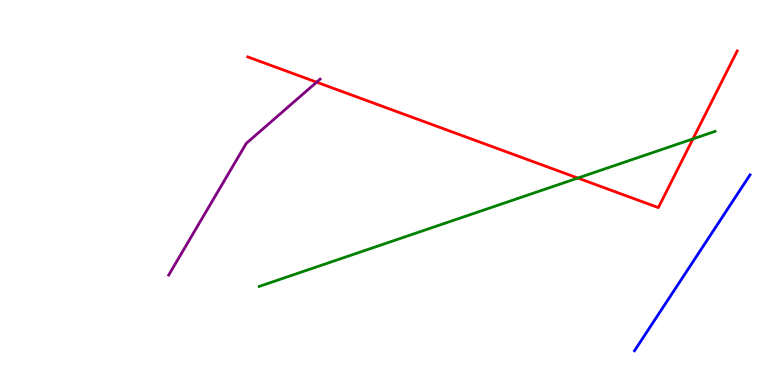[{'lines': ['blue', 'red'], 'intersections': []}, {'lines': ['green', 'red'], 'intersections': [{'x': 7.46, 'y': 5.38}, {'x': 8.94, 'y': 6.39}]}, {'lines': ['purple', 'red'], 'intersections': [{'x': 4.09, 'y': 7.87}]}, {'lines': ['blue', 'green'], 'intersections': []}, {'lines': ['blue', 'purple'], 'intersections': []}, {'lines': ['green', 'purple'], 'intersections': []}]